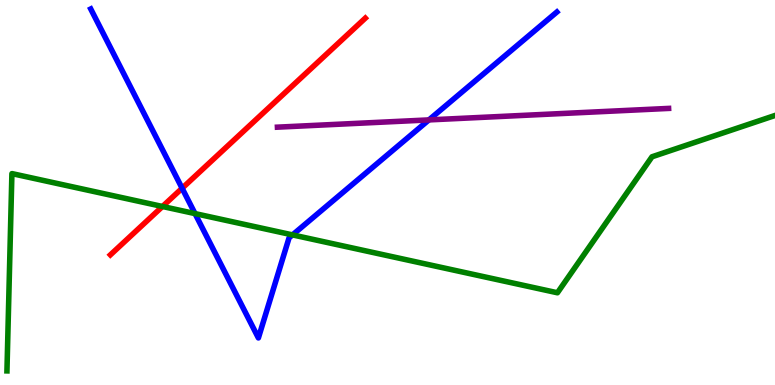[{'lines': ['blue', 'red'], 'intersections': [{'x': 2.35, 'y': 5.11}]}, {'lines': ['green', 'red'], 'intersections': [{'x': 2.1, 'y': 4.64}]}, {'lines': ['purple', 'red'], 'intersections': []}, {'lines': ['blue', 'green'], 'intersections': [{'x': 2.52, 'y': 4.45}, {'x': 3.77, 'y': 3.9}]}, {'lines': ['blue', 'purple'], 'intersections': [{'x': 5.53, 'y': 6.89}]}, {'lines': ['green', 'purple'], 'intersections': []}]